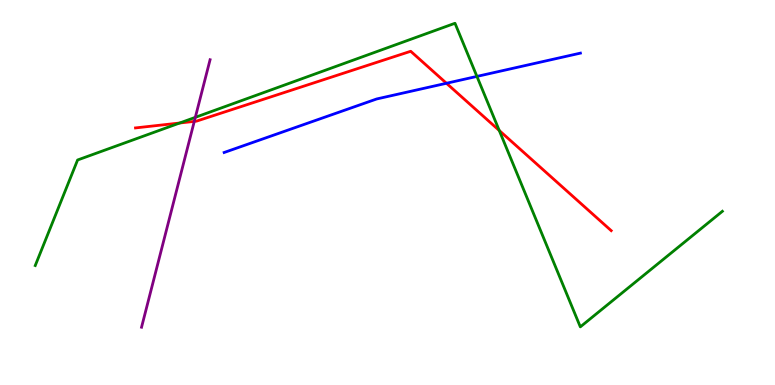[{'lines': ['blue', 'red'], 'intersections': [{'x': 5.76, 'y': 7.84}]}, {'lines': ['green', 'red'], 'intersections': [{'x': 2.32, 'y': 6.8}, {'x': 6.44, 'y': 6.61}]}, {'lines': ['purple', 'red'], 'intersections': [{'x': 2.51, 'y': 6.85}]}, {'lines': ['blue', 'green'], 'intersections': [{'x': 6.15, 'y': 8.02}]}, {'lines': ['blue', 'purple'], 'intersections': []}, {'lines': ['green', 'purple'], 'intersections': [{'x': 2.52, 'y': 6.95}]}]